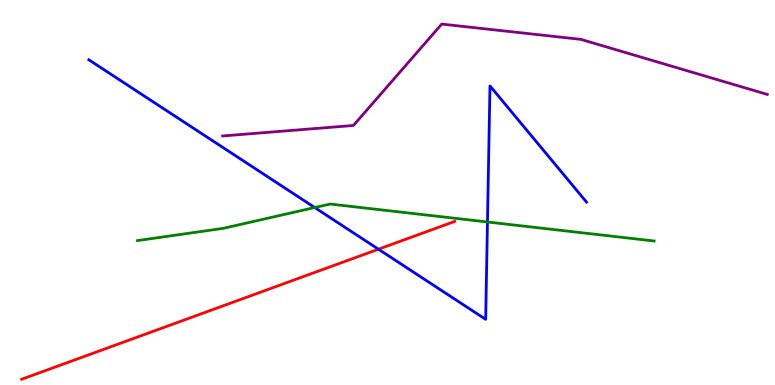[{'lines': ['blue', 'red'], 'intersections': [{'x': 4.88, 'y': 3.53}]}, {'lines': ['green', 'red'], 'intersections': []}, {'lines': ['purple', 'red'], 'intersections': []}, {'lines': ['blue', 'green'], 'intersections': [{'x': 4.06, 'y': 4.61}, {'x': 6.29, 'y': 4.23}]}, {'lines': ['blue', 'purple'], 'intersections': []}, {'lines': ['green', 'purple'], 'intersections': []}]